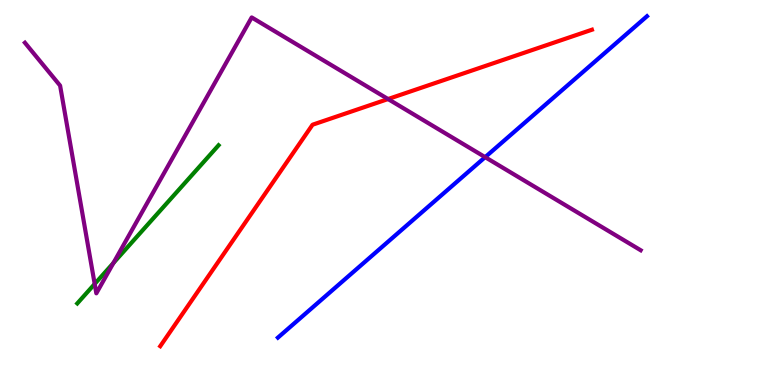[{'lines': ['blue', 'red'], 'intersections': []}, {'lines': ['green', 'red'], 'intersections': []}, {'lines': ['purple', 'red'], 'intersections': [{'x': 5.01, 'y': 7.43}]}, {'lines': ['blue', 'green'], 'intersections': []}, {'lines': ['blue', 'purple'], 'intersections': [{'x': 6.26, 'y': 5.92}]}, {'lines': ['green', 'purple'], 'intersections': [{'x': 1.22, 'y': 2.62}, {'x': 1.46, 'y': 3.17}]}]